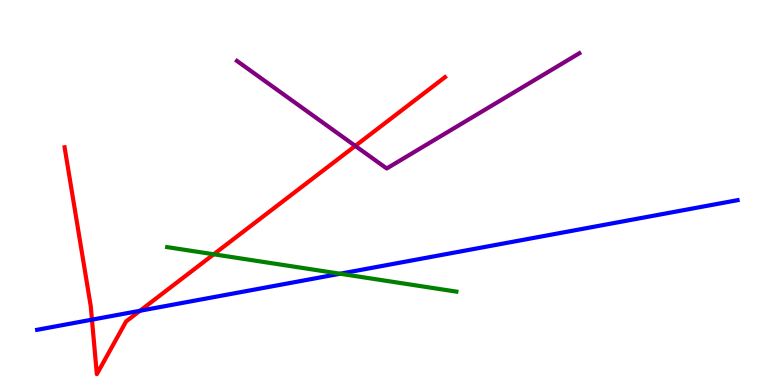[{'lines': ['blue', 'red'], 'intersections': [{'x': 1.19, 'y': 1.7}, {'x': 1.81, 'y': 1.93}]}, {'lines': ['green', 'red'], 'intersections': [{'x': 2.76, 'y': 3.4}]}, {'lines': ['purple', 'red'], 'intersections': [{'x': 4.58, 'y': 6.21}]}, {'lines': ['blue', 'green'], 'intersections': [{'x': 4.39, 'y': 2.89}]}, {'lines': ['blue', 'purple'], 'intersections': []}, {'lines': ['green', 'purple'], 'intersections': []}]